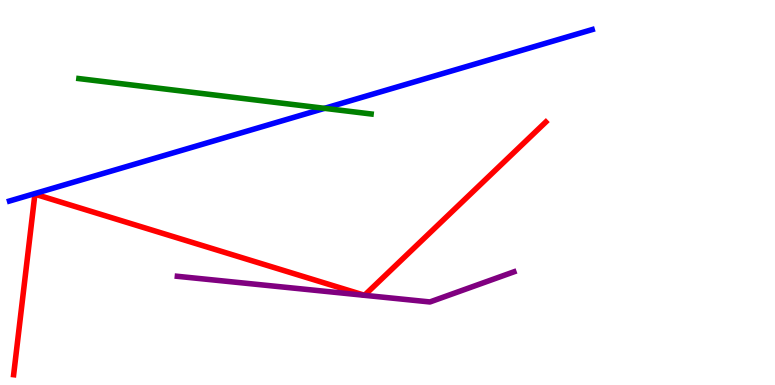[{'lines': ['blue', 'red'], 'intersections': []}, {'lines': ['green', 'red'], 'intersections': []}, {'lines': ['purple', 'red'], 'intersections': []}, {'lines': ['blue', 'green'], 'intersections': [{'x': 4.19, 'y': 7.19}]}, {'lines': ['blue', 'purple'], 'intersections': []}, {'lines': ['green', 'purple'], 'intersections': []}]